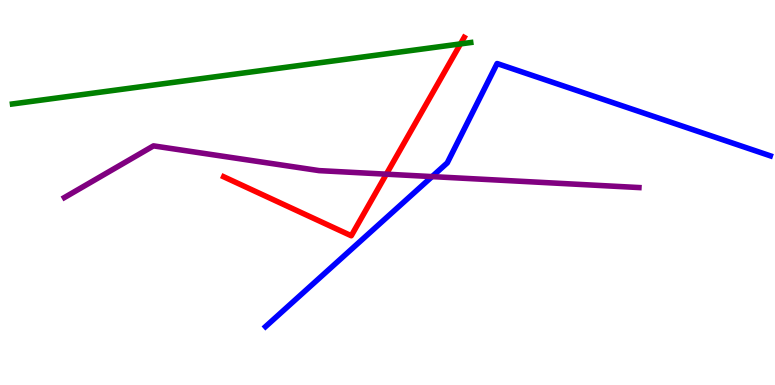[{'lines': ['blue', 'red'], 'intersections': []}, {'lines': ['green', 'red'], 'intersections': [{'x': 5.94, 'y': 8.86}]}, {'lines': ['purple', 'red'], 'intersections': [{'x': 4.98, 'y': 5.48}]}, {'lines': ['blue', 'green'], 'intersections': []}, {'lines': ['blue', 'purple'], 'intersections': [{'x': 5.58, 'y': 5.41}]}, {'lines': ['green', 'purple'], 'intersections': []}]